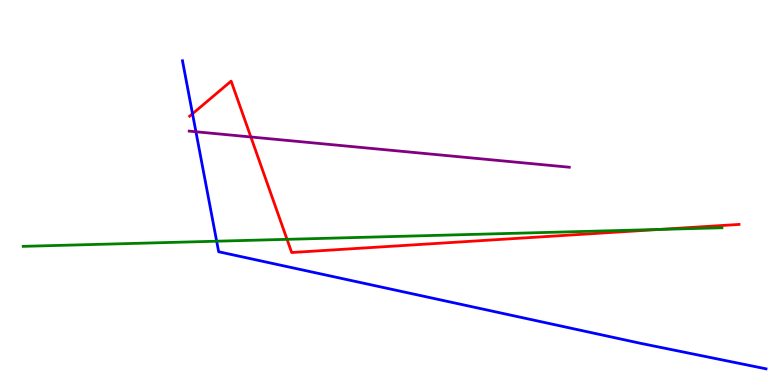[{'lines': ['blue', 'red'], 'intersections': [{'x': 2.48, 'y': 7.05}]}, {'lines': ['green', 'red'], 'intersections': [{'x': 3.7, 'y': 3.78}, {'x': 8.51, 'y': 4.04}]}, {'lines': ['purple', 'red'], 'intersections': [{'x': 3.24, 'y': 6.44}]}, {'lines': ['blue', 'green'], 'intersections': [{'x': 2.8, 'y': 3.73}]}, {'lines': ['blue', 'purple'], 'intersections': [{'x': 2.53, 'y': 6.58}]}, {'lines': ['green', 'purple'], 'intersections': []}]